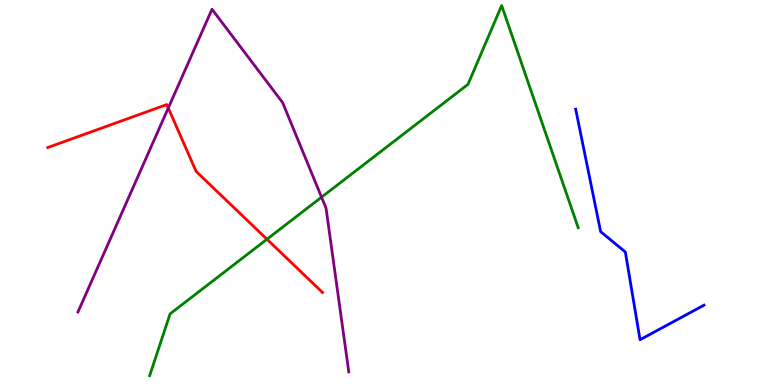[{'lines': ['blue', 'red'], 'intersections': []}, {'lines': ['green', 'red'], 'intersections': [{'x': 3.44, 'y': 3.79}]}, {'lines': ['purple', 'red'], 'intersections': [{'x': 2.17, 'y': 7.19}]}, {'lines': ['blue', 'green'], 'intersections': []}, {'lines': ['blue', 'purple'], 'intersections': []}, {'lines': ['green', 'purple'], 'intersections': [{'x': 4.15, 'y': 4.88}]}]